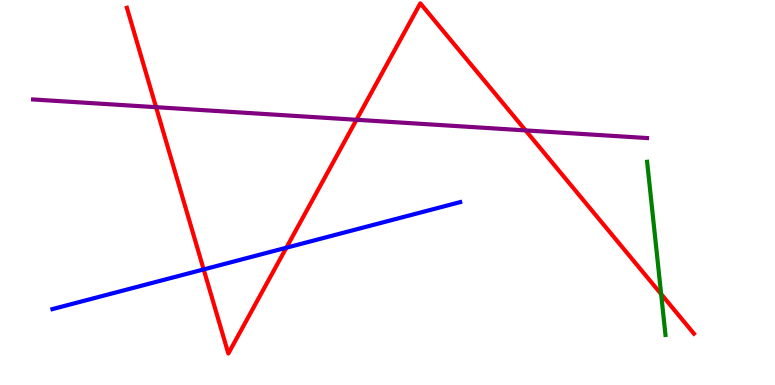[{'lines': ['blue', 'red'], 'intersections': [{'x': 2.63, 'y': 3.0}, {'x': 3.69, 'y': 3.57}]}, {'lines': ['green', 'red'], 'intersections': [{'x': 8.53, 'y': 2.36}]}, {'lines': ['purple', 'red'], 'intersections': [{'x': 2.01, 'y': 7.22}, {'x': 4.6, 'y': 6.89}, {'x': 6.78, 'y': 6.61}]}, {'lines': ['blue', 'green'], 'intersections': []}, {'lines': ['blue', 'purple'], 'intersections': []}, {'lines': ['green', 'purple'], 'intersections': []}]